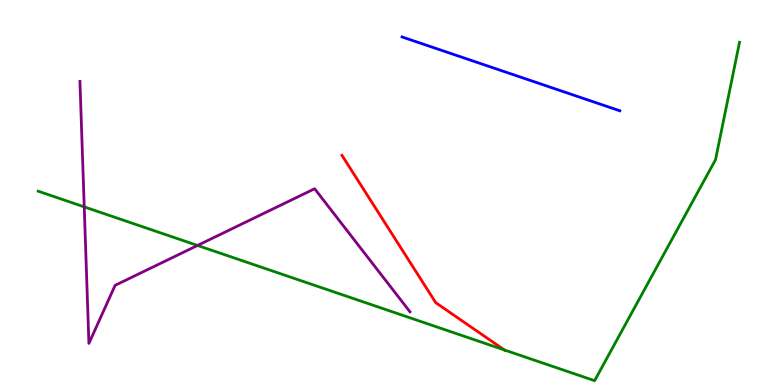[{'lines': ['blue', 'red'], 'intersections': []}, {'lines': ['green', 'red'], 'intersections': [{'x': 6.51, 'y': 0.911}]}, {'lines': ['purple', 'red'], 'intersections': []}, {'lines': ['blue', 'green'], 'intersections': []}, {'lines': ['blue', 'purple'], 'intersections': []}, {'lines': ['green', 'purple'], 'intersections': [{'x': 1.09, 'y': 4.63}, {'x': 2.55, 'y': 3.62}]}]